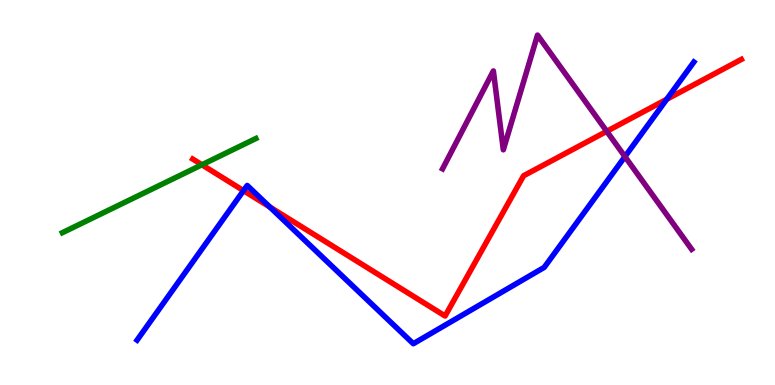[{'lines': ['blue', 'red'], 'intersections': [{'x': 3.14, 'y': 5.05}, {'x': 3.48, 'y': 4.62}, {'x': 8.6, 'y': 7.42}]}, {'lines': ['green', 'red'], 'intersections': [{'x': 2.61, 'y': 5.72}]}, {'lines': ['purple', 'red'], 'intersections': [{'x': 7.83, 'y': 6.59}]}, {'lines': ['blue', 'green'], 'intersections': []}, {'lines': ['blue', 'purple'], 'intersections': [{'x': 8.06, 'y': 5.93}]}, {'lines': ['green', 'purple'], 'intersections': []}]